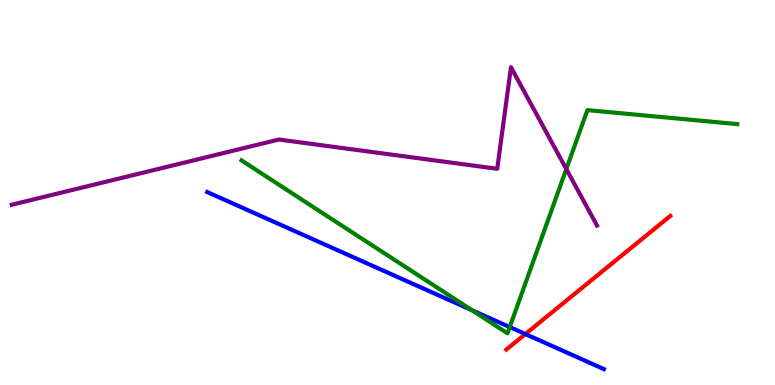[{'lines': ['blue', 'red'], 'intersections': [{'x': 6.78, 'y': 1.32}]}, {'lines': ['green', 'red'], 'intersections': []}, {'lines': ['purple', 'red'], 'intersections': []}, {'lines': ['blue', 'green'], 'intersections': [{'x': 6.09, 'y': 1.94}, {'x': 6.58, 'y': 1.5}]}, {'lines': ['blue', 'purple'], 'intersections': []}, {'lines': ['green', 'purple'], 'intersections': [{'x': 7.31, 'y': 5.61}]}]